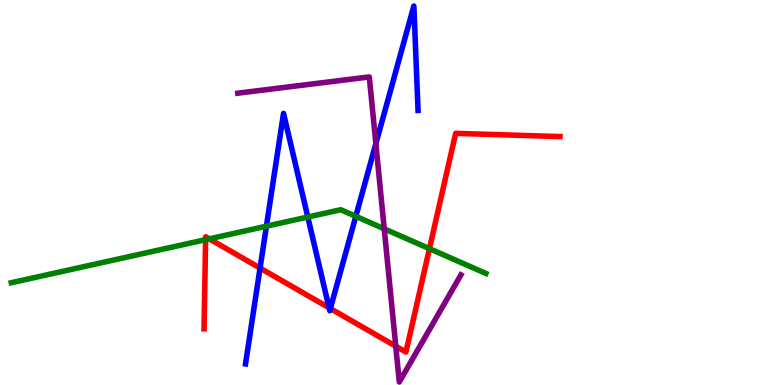[{'lines': ['blue', 'red'], 'intersections': [{'x': 3.36, 'y': 3.04}, {'x': 4.25, 'y': 2.01}, {'x': 4.26, 'y': 1.99}]}, {'lines': ['green', 'red'], 'intersections': [{'x': 2.65, 'y': 3.77}, {'x': 2.7, 'y': 3.8}, {'x': 5.54, 'y': 3.54}]}, {'lines': ['purple', 'red'], 'intersections': [{'x': 5.11, 'y': 1.01}]}, {'lines': ['blue', 'green'], 'intersections': [{'x': 3.44, 'y': 4.12}, {'x': 3.97, 'y': 4.36}, {'x': 4.59, 'y': 4.38}]}, {'lines': ['blue', 'purple'], 'intersections': [{'x': 4.85, 'y': 6.27}]}, {'lines': ['green', 'purple'], 'intersections': [{'x': 4.96, 'y': 4.06}]}]